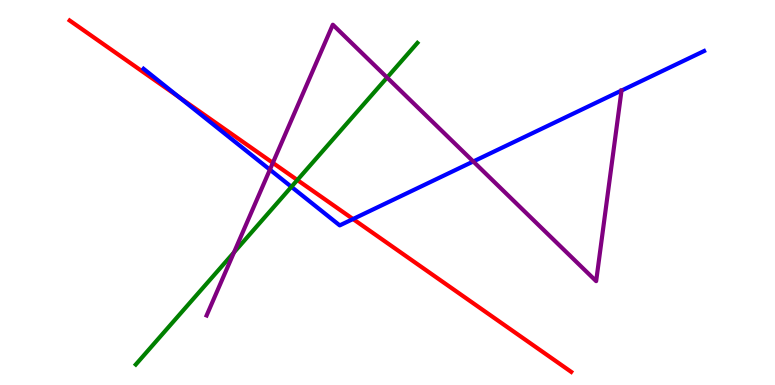[{'lines': ['blue', 'red'], 'intersections': [{'x': 2.31, 'y': 7.48}, {'x': 4.56, 'y': 4.31}]}, {'lines': ['green', 'red'], 'intersections': [{'x': 3.84, 'y': 5.32}]}, {'lines': ['purple', 'red'], 'intersections': [{'x': 3.52, 'y': 5.77}]}, {'lines': ['blue', 'green'], 'intersections': [{'x': 3.76, 'y': 5.15}]}, {'lines': ['blue', 'purple'], 'intersections': [{'x': 3.48, 'y': 5.59}, {'x': 6.11, 'y': 5.81}]}, {'lines': ['green', 'purple'], 'intersections': [{'x': 3.02, 'y': 3.44}, {'x': 4.99, 'y': 7.99}]}]